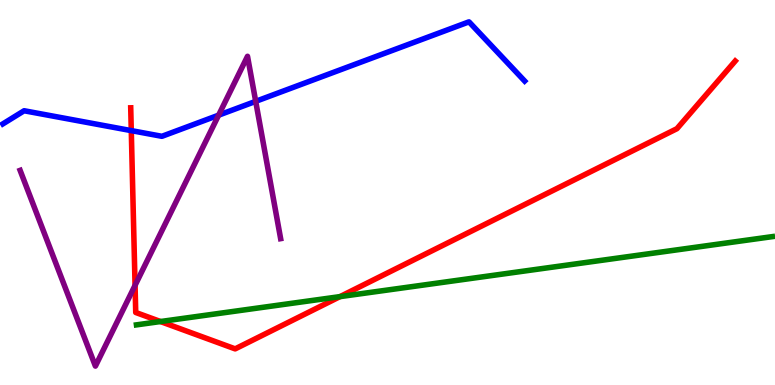[{'lines': ['blue', 'red'], 'intersections': [{'x': 1.69, 'y': 6.61}]}, {'lines': ['green', 'red'], 'intersections': [{'x': 2.07, 'y': 1.65}, {'x': 4.39, 'y': 2.3}]}, {'lines': ['purple', 'red'], 'intersections': [{'x': 1.74, 'y': 2.59}]}, {'lines': ['blue', 'green'], 'intersections': []}, {'lines': ['blue', 'purple'], 'intersections': [{'x': 2.82, 'y': 7.01}, {'x': 3.3, 'y': 7.37}]}, {'lines': ['green', 'purple'], 'intersections': []}]